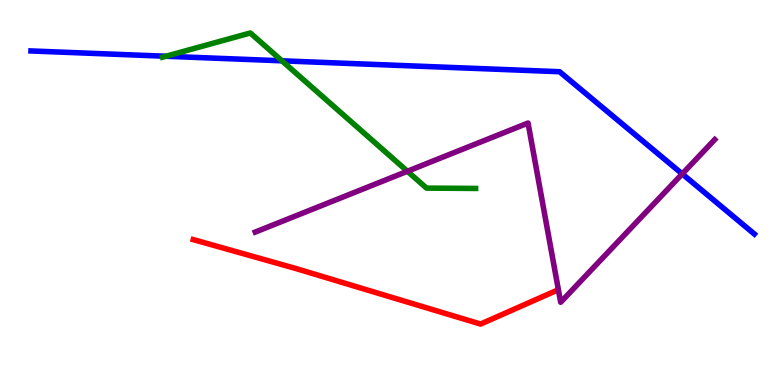[{'lines': ['blue', 'red'], 'intersections': []}, {'lines': ['green', 'red'], 'intersections': []}, {'lines': ['purple', 'red'], 'intersections': []}, {'lines': ['blue', 'green'], 'intersections': [{'x': 2.14, 'y': 8.54}, {'x': 3.64, 'y': 8.42}]}, {'lines': ['blue', 'purple'], 'intersections': [{'x': 8.8, 'y': 5.48}]}, {'lines': ['green', 'purple'], 'intersections': [{'x': 5.26, 'y': 5.55}]}]